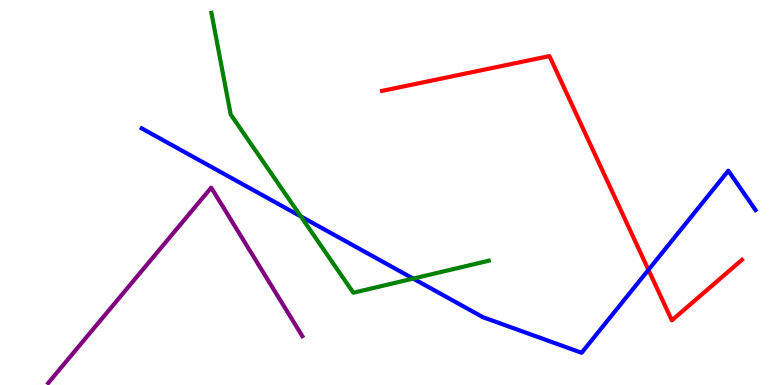[{'lines': ['blue', 'red'], 'intersections': [{'x': 8.37, 'y': 2.99}]}, {'lines': ['green', 'red'], 'intersections': []}, {'lines': ['purple', 'red'], 'intersections': []}, {'lines': ['blue', 'green'], 'intersections': [{'x': 3.88, 'y': 4.38}, {'x': 5.33, 'y': 2.76}]}, {'lines': ['blue', 'purple'], 'intersections': []}, {'lines': ['green', 'purple'], 'intersections': []}]